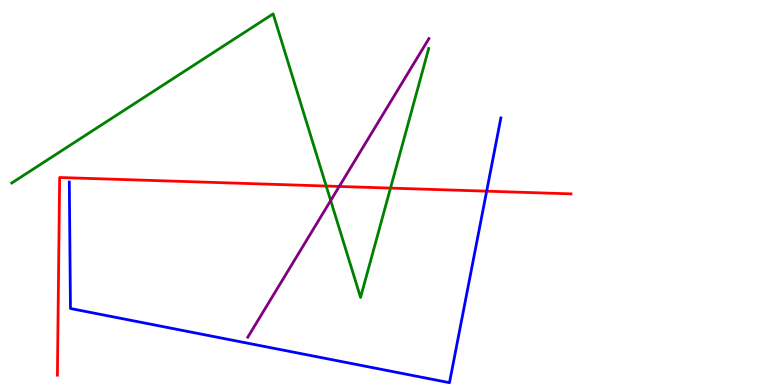[{'lines': ['blue', 'red'], 'intersections': [{'x': 6.28, 'y': 5.03}]}, {'lines': ['green', 'red'], 'intersections': [{'x': 4.21, 'y': 5.17}, {'x': 5.04, 'y': 5.11}]}, {'lines': ['purple', 'red'], 'intersections': [{'x': 4.38, 'y': 5.16}]}, {'lines': ['blue', 'green'], 'intersections': []}, {'lines': ['blue', 'purple'], 'intersections': []}, {'lines': ['green', 'purple'], 'intersections': [{'x': 4.27, 'y': 4.79}]}]